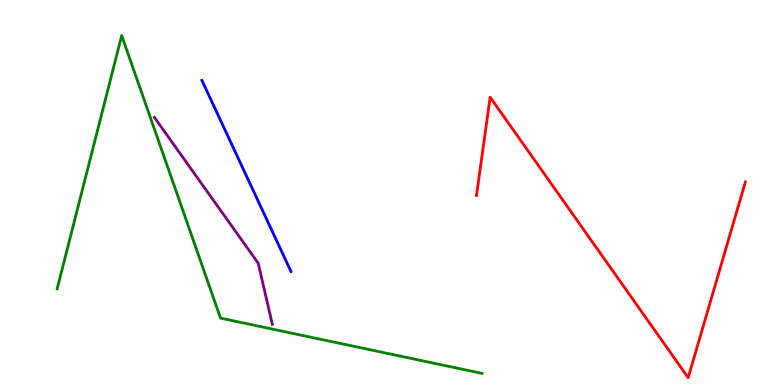[{'lines': ['blue', 'red'], 'intersections': []}, {'lines': ['green', 'red'], 'intersections': []}, {'lines': ['purple', 'red'], 'intersections': []}, {'lines': ['blue', 'green'], 'intersections': []}, {'lines': ['blue', 'purple'], 'intersections': []}, {'lines': ['green', 'purple'], 'intersections': []}]